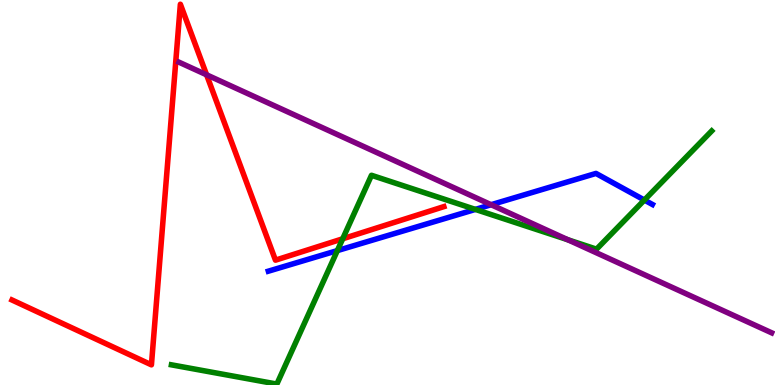[{'lines': ['blue', 'red'], 'intersections': []}, {'lines': ['green', 'red'], 'intersections': [{'x': 4.42, 'y': 3.8}]}, {'lines': ['purple', 'red'], 'intersections': [{'x': 2.67, 'y': 8.06}]}, {'lines': ['blue', 'green'], 'intersections': [{'x': 4.35, 'y': 3.49}, {'x': 6.13, 'y': 4.56}, {'x': 8.31, 'y': 4.8}]}, {'lines': ['blue', 'purple'], 'intersections': [{'x': 6.34, 'y': 4.68}]}, {'lines': ['green', 'purple'], 'intersections': [{'x': 7.33, 'y': 3.77}]}]